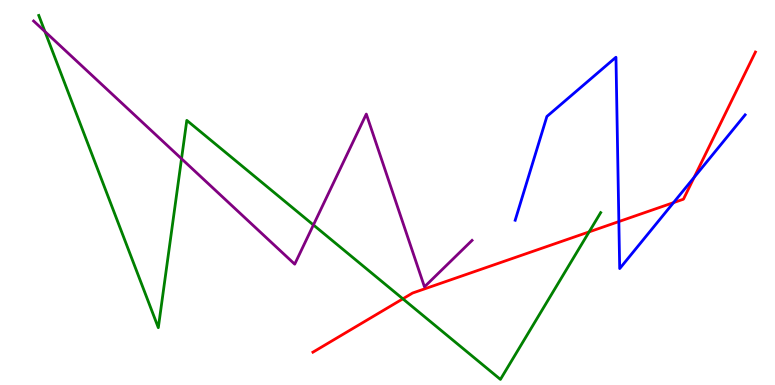[{'lines': ['blue', 'red'], 'intersections': [{'x': 7.99, 'y': 4.24}, {'x': 8.69, 'y': 4.74}, {'x': 8.96, 'y': 5.39}]}, {'lines': ['green', 'red'], 'intersections': [{'x': 5.2, 'y': 2.24}, {'x': 7.6, 'y': 3.98}]}, {'lines': ['purple', 'red'], 'intersections': []}, {'lines': ['blue', 'green'], 'intersections': []}, {'lines': ['blue', 'purple'], 'intersections': []}, {'lines': ['green', 'purple'], 'intersections': [{'x': 0.58, 'y': 9.18}, {'x': 2.34, 'y': 5.88}, {'x': 4.04, 'y': 4.16}]}]